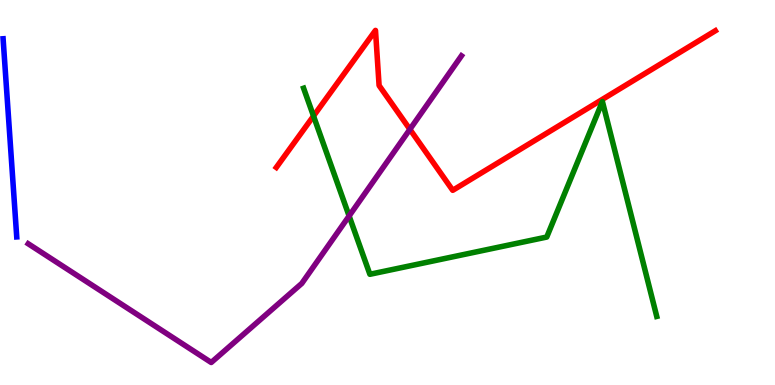[{'lines': ['blue', 'red'], 'intersections': []}, {'lines': ['green', 'red'], 'intersections': [{'x': 4.05, 'y': 6.99}]}, {'lines': ['purple', 'red'], 'intersections': [{'x': 5.29, 'y': 6.64}]}, {'lines': ['blue', 'green'], 'intersections': []}, {'lines': ['blue', 'purple'], 'intersections': []}, {'lines': ['green', 'purple'], 'intersections': [{'x': 4.5, 'y': 4.39}]}]